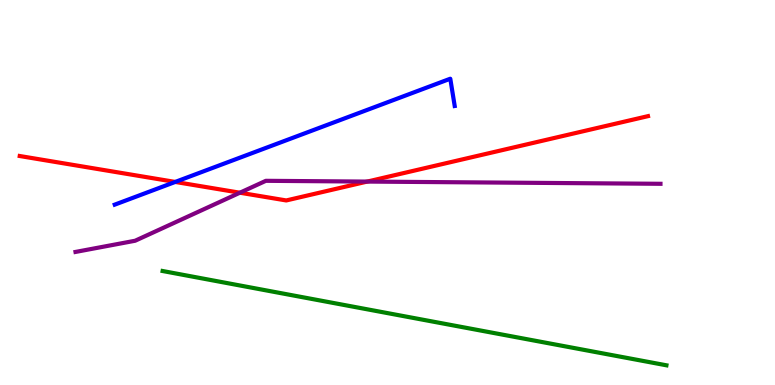[{'lines': ['blue', 'red'], 'intersections': [{'x': 2.26, 'y': 5.27}]}, {'lines': ['green', 'red'], 'intersections': []}, {'lines': ['purple', 'red'], 'intersections': [{'x': 3.1, 'y': 4.99}, {'x': 4.74, 'y': 5.28}]}, {'lines': ['blue', 'green'], 'intersections': []}, {'lines': ['blue', 'purple'], 'intersections': []}, {'lines': ['green', 'purple'], 'intersections': []}]